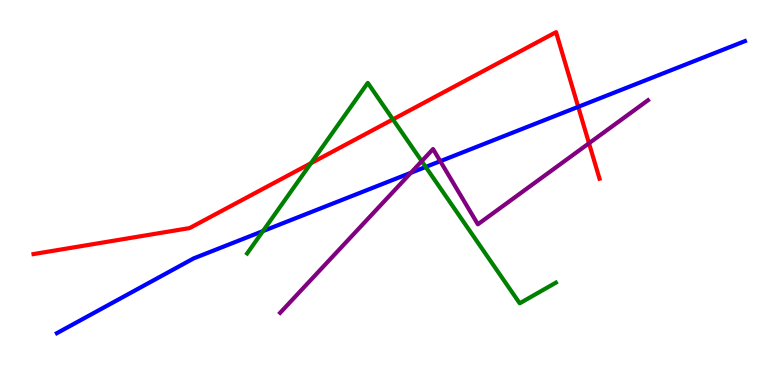[{'lines': ['blue', 'red'], 'intersections': [{'x': 7.46, 'y': 7.23}]}, {'lines': ['green', 'red'], 'intersections': [{'x': 4.01, 'y': 5.76}, {'x': 5.07, 'y': 6.9}]}, {'lines': ['purple', 'red'], 'intersections': [{'x': 7.6, 'y': 6.28}]}, {'lines': ['blue', 'green'], 'intersections': [{'x': 3.39, 'y': 4.0}, {'x': 5.49, 'y': 5.66}]}, {'lines': ['blue', 'purple'], 'intersections': [{'x': 5.3, 'y': 5.51}, {'x': 5.68, 'y': 5.81}]}, {'lines': ['green', 'purple'], 'intersections': [{'x': 5.44, 'y': 5.81}]}]